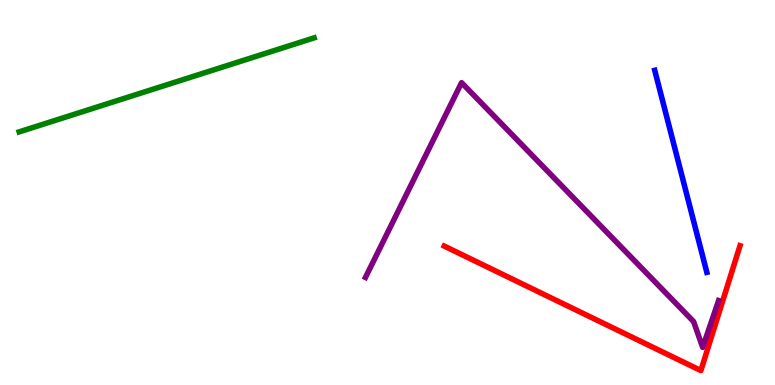[{'lines': ['blue', 'red'], 'intersections': []}, {'lines': ['green', 'red'], 'intersections': []}, {'lines': ['purple', 'red'], 'intersections': []}, {'lines': ['blue', 'green'], 'intersections': []}, {'lines': ['blue', 'purple'], 'intersections': []}, {'lines': ['green', 'purple'], 'intersections': []}]